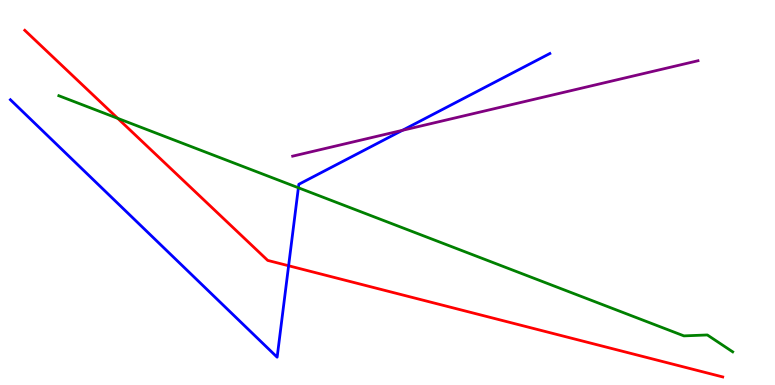[{'lines': ['blue', 'red'], 'intersections': [{'x': 3.72, 'y': 3.1}]}, {'lines': ['green', 'red'], 'intersections': [{'x': 1.52, 'y': 6.93}]}, {'lines': ['purple', 'red'], 'intersections': []}, {'lines': ['blue', 'green'], 'intersections': [{'x': 3.85, 'y': 5.12}]}, {'lines': ['blue', 'purple'], 'intersections': [{'x': 5.19, 'y': 6.62}]}, {'lines': ['green', 'purple'], 'intersections': []}]